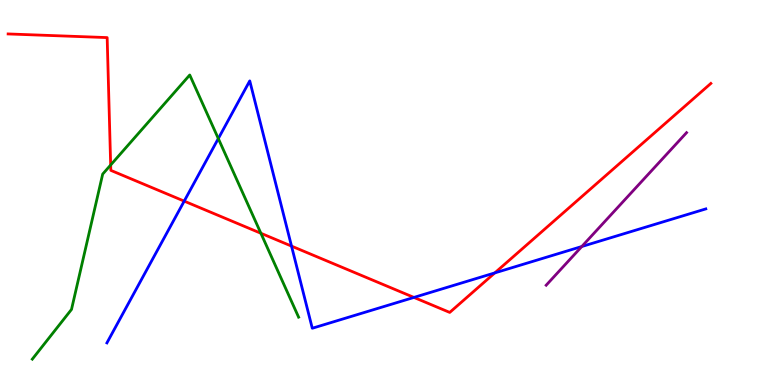[{'lines': ['blue', 'red'], 'intersections': [{'x': 2.38, 'y': 4.78}, {'x': 3.76, 'y': 3.61}, {'x': 5.34, 'y': 2.27}, {'x': 6.38, 'y': 2.91}]}, {'lines': ['green', 'red'], 'intersections': [{'x': 1.43, 'y': 5.71}, {'x': 3.37, 'y': 3.94}]}, {'lines': ['purple', 'red'], 'intersections': []}, {'lines': ['blue', 'green'], 'intersections': [{'x': 2.82, 'y': 6.4}]}, {'lines': ['blue', 'purple'], 'intersections': [{'x': 7.51, 'y': 3.6}]}, {'lines': ['green', 'purple'], 'intersections': []}]